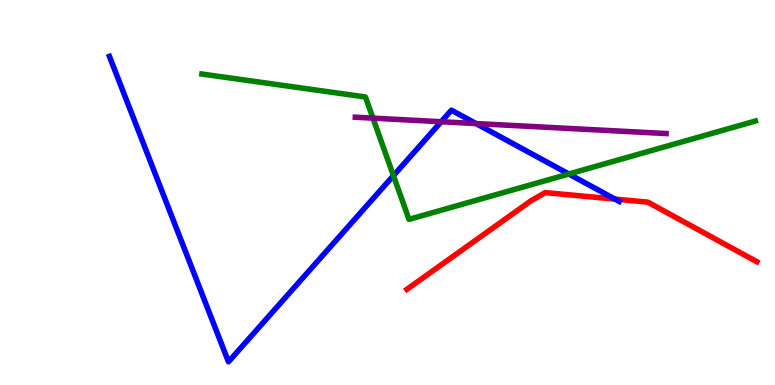[{'lines': ['blue', 'red'], 'intersections': [{'x': 7.94, 'y': 4.83}]}, {'lines': ['green', 'red'], 'intersections': []}, {'lines': ['purple', 'red'], 'intersections': []}, {'lines': ['blue', 'green'], 'intersections': [{'x': 5.08, 'y': 5.44}, {'x': 7.34, 'y': 5.48}]}, {'lines': ['blue', 'purple'], 'intersections': [{'x': 5.69, 'y': 6.84}, {'x': 6.14, 'y': 6.79}]}, {'lines': ['green', 'purple'], 'intersections': [{'x': 4.81, 'y': 6.93}]}]